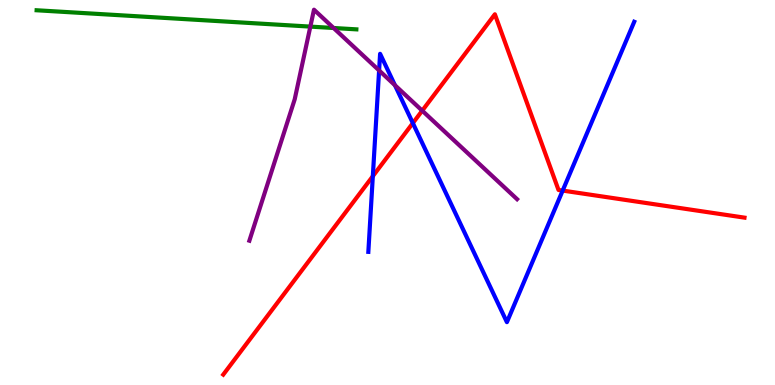[{'lines': ['blue', 'red'], 'intersections': [{'x': 4.81, 'y': 5.42}, {'x': 5.33, 'y': 6.8}, {'x': 7.26, 'y': 5.05}]}, {'lines': ['green', 'red'], 'intersections': []}, {'lines': ['purple', 'red'], 'intersections': [{'x': 5.45, 'y': 7.13}]}, {'lines': ['blue', 'green'], 'intersections': []}, {'lines': ['blue', 'purple'], 'intersections': [{'x': 4.89, 'y': 8.17}, {'x': 5.1, 'y': 7.79}]}, {'lines': ['green', 'purple'], 'intersections': [{'x': 4.0, 'y': 9.31}, {'x': 4.3, 'y': 9.27}]}]